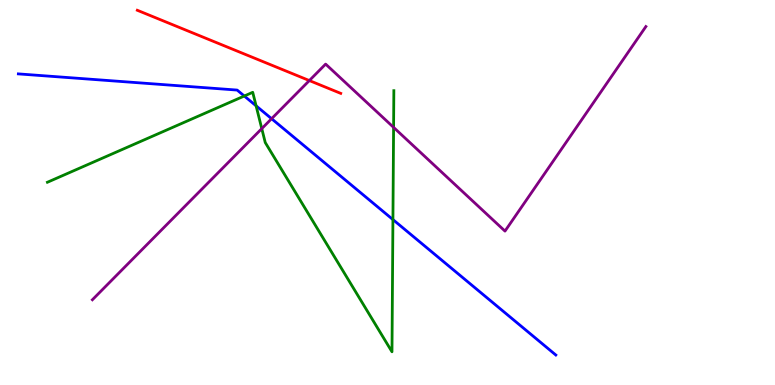[{'lines': ['blue', 'red'], 'intersections': []}, {'lines': ['green', 'red'], 'intersections': []}, {'lines': ['purple', 'red'], 'intersections': [{'x': 3.99, 'y': 7.91}]}, {'lines': ['blue', 'green'], 'intersections': [{'x': 3.15, 'y': 7.51}, {'x': 3.3, 'y': 7.25}, {'x': 5.07, 'y': 4.3}]}, {'lines': ['blue', 'purple'], 'intersections': [{'x': 3.5, 'y': 6.92}]}, {'lines': ['green', 'purple'], 'intersections': [{'x': 3.38, 'y': 6.66}, {'x': 5.08, 'y': 6.69}]}]